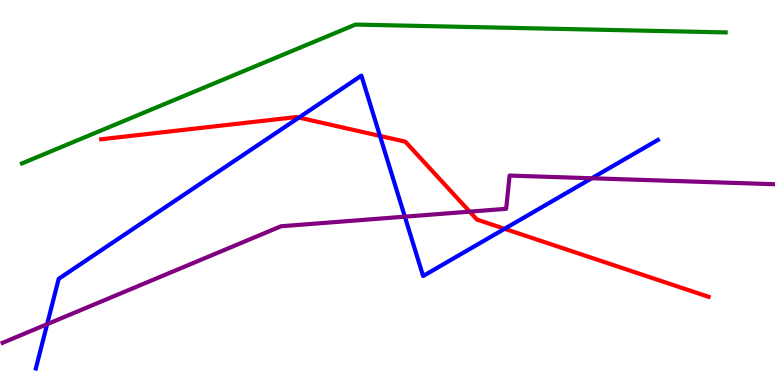[{'lines': ['blue', 'red'], 'intersections': [{'x': 3.86, 'y': 6.95}, {'x': 4.9, 'y': 6.47}, {'x': 6.51, 'y': 4.06}]}, {'lines': ['green', 'red'], 'intersections': []}, {'lines': ['purple', 'red'], 'intersections': [{'x': 6.06, 'y': 4.5}]}, {'lines': ['blue', 'green'], 'intersections': []}, {'lines': ['blue', 'purple'], 'intersections': [{'x': 0.608, 'y': 1.58}, {'x': 5.22, 'y': 4.37}, {'x': 7.64, 'y': 5.37}]}, {'lines': ['green', 'purple'], 'intersections': []}]